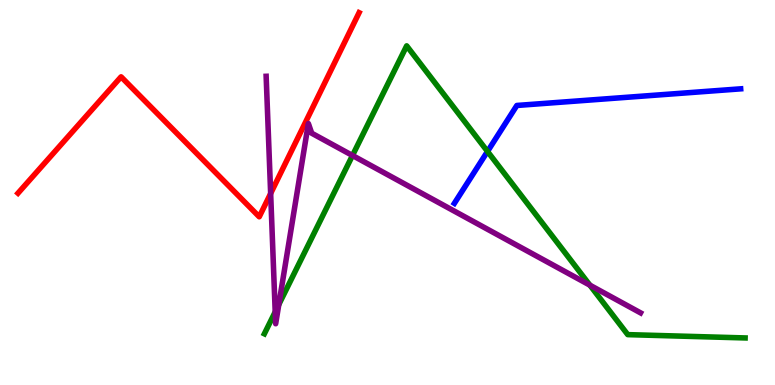[{'lines': ['blue', 'red'], 'intersections': []}, {'lines': ['green', 'red'], 'intersections': []}, {'lines': ['purple', 'red'], 'intersections': [{'x': 3.49, 'y': 4.97}]}, {'lines': ['blue', 'green'], 'intersections': [{'x': 6.29, 'y': 6.07}]}, {'lines': ['blue', 'purple'], 'intersections': []}, {'lines': ['green', 'purple'], 'intersections': [{'x': 3.55, 'y': 1.9}, {'x': 3.6, 'y': 2.09}, {'x': 4.55, 'y': 5.96}, {'x': 7.61, 'y': 2.59}]}]